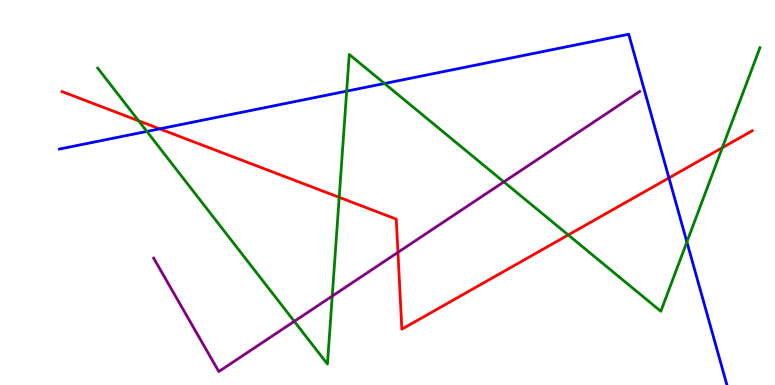[{'lines': ['blue', 'red'], 'intersections': [{'x': 2.06, 'y': 6.65}, {'x': 8.63, 'y': 5.38}]}, {'lines': ['green', 'red'], 'intersections': [{'x': 1.79, 'y': 6.86}, {'x': 4.38, 'y': 4.87}, {'x': 7.33, 'y': 3.9}, {'x': 9.32, 'y': 6.16}]}, {'lines': ['purple', 'red'], 'intersections': [{'x': 5.13, 'y': 3.45}]}, {'lines': ['blue', 'green'], 'intersections': [{'x': 1.9, 'y': 6.59}, {'x': 4.47, 'y': 7.63}, {'x': 4.96, 'y': 7.83}, {'x': 8.86, 'y': 3.71}]}, {'lines': ['blue', 'purple'], 'intersections': []}, {'lines': ['green', 'purple'], 'intersections': [{'x': 3.8, 'y': 1.65}, {'x': 4.29, 'y': 2.31}, {'x': 6.5, 'y': 5.28}]}]